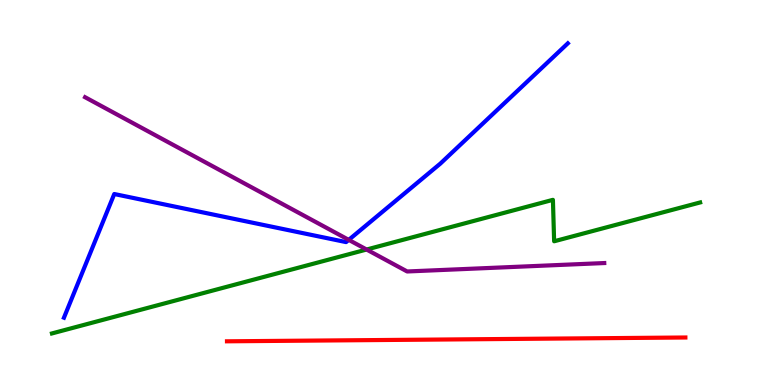[{'lines': ['blue', 'red'], 'intersections': []}, {'lines': ['green', 'red'], 'intersections': []}, {'lines': ['purple', 'red'], 'intersections': []}, {'lines': ['blue', 'green'], 'intersections': []}, {'lines': ['blue', 'purple'], 'intersections': [{'x': 4.5, 'y': 3.77}]}, {'lines': ['green', 'purple'], 'intersections': [{'x': 4.73, 'y': 3.52}]}]